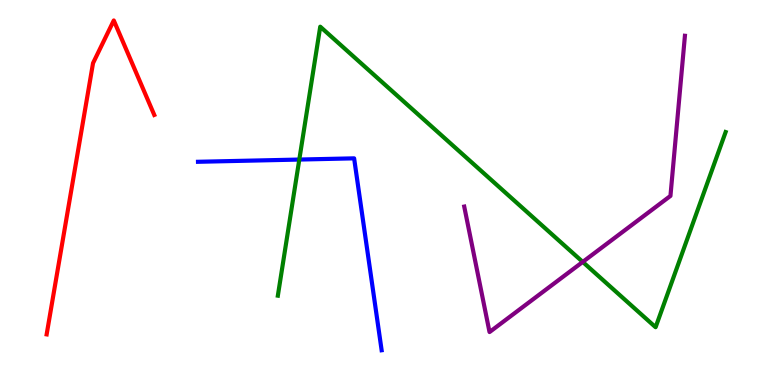[{'lines': ['blue', 'red'], 'intersections': []}, {'lines': ['green', 'red'], 'intersections': []}, {'lines': ['purple', 'red'], 'intersections': []}, {'lines': ['blue', 'green'], 'intersections': [{'x': 3.86, 'y': 5.86}]}, {'lines': ['blue', 'purple'], 'intersections': []}, {'lines': ['green', 'purple'], 'intersections': [{'x': 7.52, 'y': 3.2}]}]